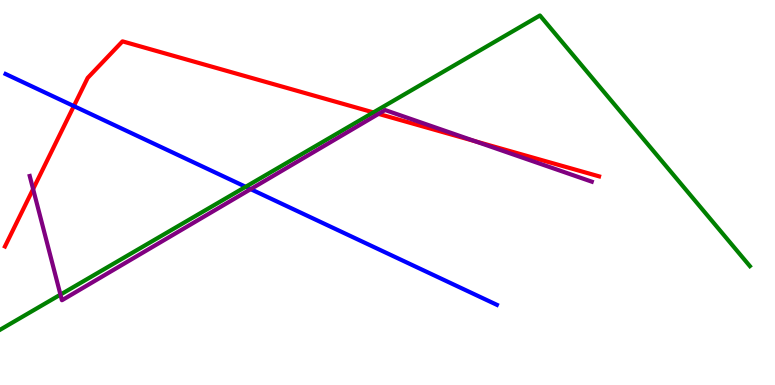[{'lines': ['blue', 'red'], 'intersections': [{'x': 0.953, 'y': 7.24}]}, {'lines': ['green', 'red'], 'intersections': [{'x': 4.82, 'y': 7.08}]}, {'lines': ['purple', 'red'], 'intersections': [{'x': 0.427, 'y': 5.09}, {'x': 4.88, 'y': 7.04}, {'x': 6.13, 'y': 6.33}]}, {'lines': ['blue', 'green'], 'intersections': [{'x': 3.17, 'y': 5.15}]}, {'lines': ['blue', 'purple'], 'intersections': [{'x': 3.23, 'y': 5.09}]}, {'lines': ['green', 'purple'], 'intersections': [{'x': 0.78, 'y': 2.35}]}]